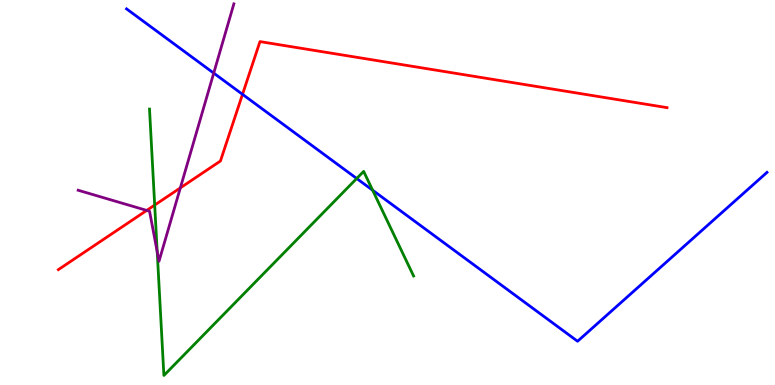[{'lines': ['blue', 'red'], 'intersections': [{'x': 3.13, 'y': 7.55}]}, {'lines': ['green', 'red'], 'intersections': [{'x': 2.0, 'y': 4.67}]}, {'lines': ['purple', 'red'], 'intersections': [{'x': 1.89, 'y': 4.53}, {'x': 2.33, 'y': 5.12}]}, {'lines': ['blue', 'green'], 'intersections': [{'x': 4.6, 'y': 5.36}, {'x': 4.81, 'y': 5.06}]}, {'lines': ['blue', 'purple'], 'intersections': [{'x': 2.76, 'y': 8.1}]}, {'lines': ['green', 'purple'], 'intersections': [{'x': 2.03, 'y': 3.46}]}]